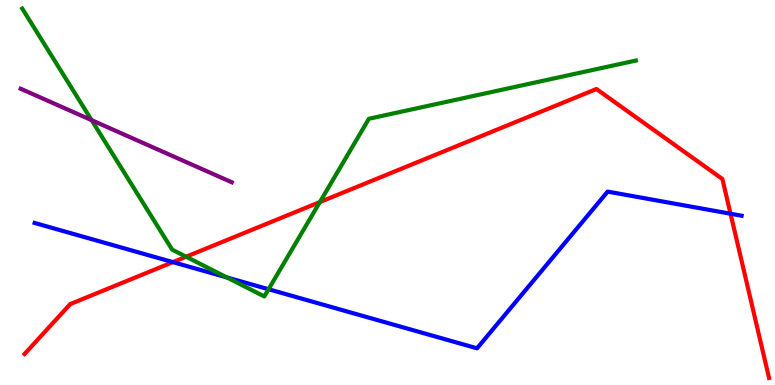[{'lines': ['blue', 'red'], 'intersections': [{'x': 2.23, 'y': 3.19}, {'x': 9.43, 'y': 4.45}]}, {'lines': ['green', 'red'], 'intersections': [{'x': 2.4, 'y': 3.33}, {'x': 4.13, 'y': 4.75}]}, {'lines': ['purple', 'red'], 'intersections': []}, {'lines': ['blue', 'green'], 'intersections': [{'x': 2.93, 'y': 2.79}, {'x': 3.47, 'y': 2.49}]}, {'lines': ['blue', 'purple'], 'intersections': []}, {'lines': ['green', 'purple'], 'intersections': [{'x': 1.18, 'y': 6.88}]}]